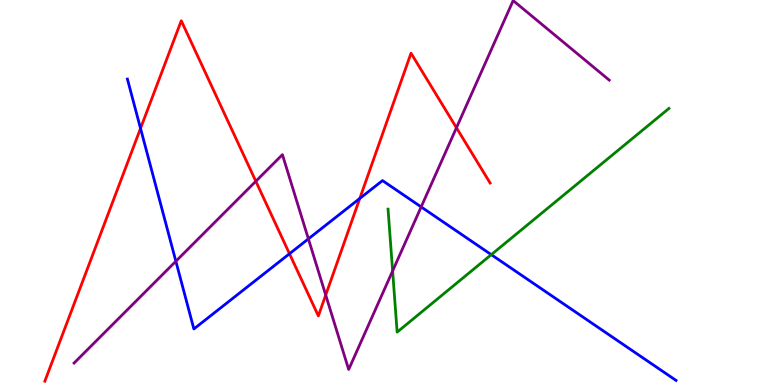[{'lines': ['blue', 'red'], 'intersections': [{'x': 1.81, 'y': 6.66}, {'x': 3.74, 'y': 3.41}, {'x': 4.64, 'y': 4.85}]}, {'lines': ['green', 'red'], 'intersections': []}, {'lines': ['purple', 'red'], 'intersections': [{'x': 3.3, 'y': 5.29}, {'x': 4.2, 'y': 2.34}, {'x': 5.89, 'y': 6.68}]}, {'lines': ['blue', 'green'], 'intersections': [{'x': 6.34, 'y': 3.39}]}, {'lines': ['blue', 'purple'], 'intersections': [{'x': 2.27, 'y': 3.21}, {'x': 3.98, 'y': 3.8}, {'x': 5.43, 'y': 4.63}]}, {'lines': ['green', 'purple'], 'intersections': [{'x': 5.07, 'y': 2.96}]}]